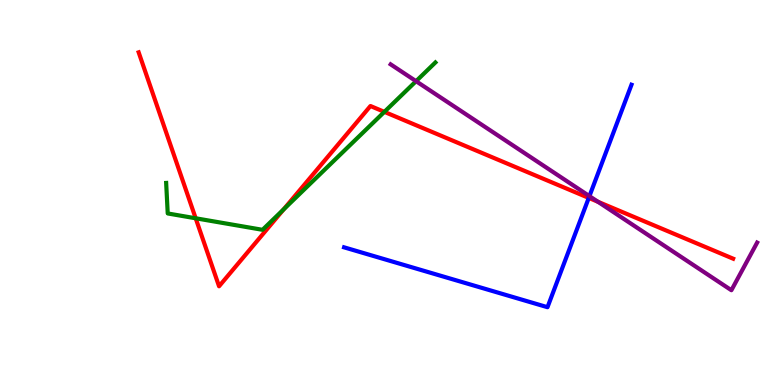[{'lines': ['blue', 'red'], 'intersections': [{'x': 7.6, 'y': 4.86}]}, {'lines': ['green', 'red'], 'intersections': [{'x': 2.52, 'y': 4.33}, {'x': 3.66, 'y': 4.56}, {'x': 4.96, 'y': 7.09}]}, {'lines': ['purple', 'red'], 'intersections': [{'x': 7.72, 'y': 4.76}]}, {'lines': ['blue', 'green'], 'intersections': []}, {'lines': ['blue', 'purple'], 'intersections': [{'x': 7.61, 'y': 4.91}]}, {'lines': ['green', 'purple'], 'intersections': [{'x': 5.37, 'y': 7.89}]}]